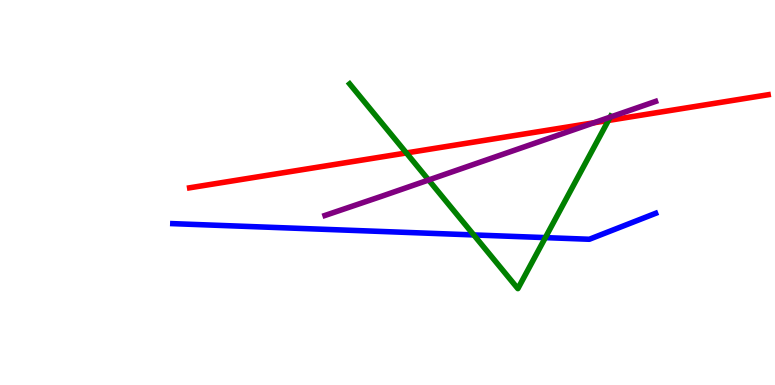[{'lines': ['blue', 'red'], 'intersections': []}, {'lines': ['green', 'red'], 'intersections': [{'x': 5.24, 'y': 6.03}, {'x': 7.85, 'y': 6.87}]}, {'lines': ['purple', 'red'], 'intersections': [{'x': 7.66, 'y': 6.81}]}, {'lines': ['blue', 'green'], 'intersections': [{'x': 6.11, 'y': 3.9}, {'x': 7.04, 'y': 3.83}]}, {'lines': ['blue', 'purple'], 'intersections': []}, {'lines': ['green', 'purple'], 'intersections': [{'x': 5.53, 'y': 5.32}, {'x': 7.87, 'y': 6.96}]}]